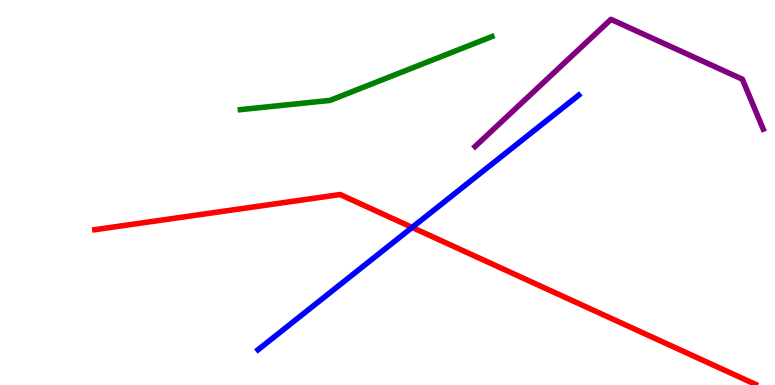[{'lines': ['blue', 'red'], 'intersections': [{'x': 5.32, 'y': 4.09}]}, {'lines': ['green', 'red'], 'intersections': []}, {'lines': ['purple', 'red'], 'intersections': []}, {'lines': ['blue', 'green'], 'intersections': []}, {'lines': ['blue', 'purple'], 'intersections': []}, {'lines': ['green', 'purple'], 'intersections': []}]